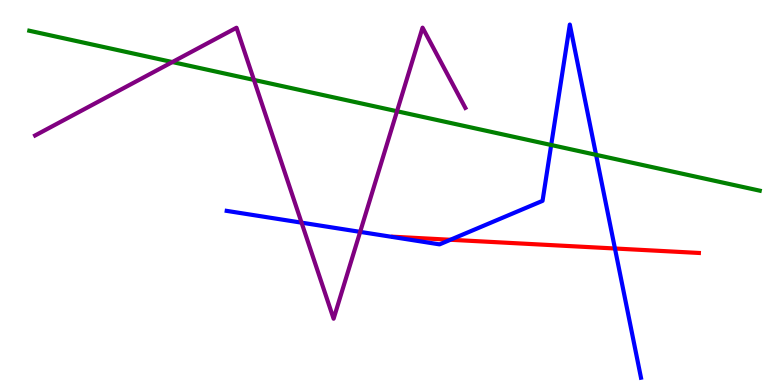[{'lines': ['blue', 'red'], 'intersections': [{'x': 5.81, 'y': 3.77}, {'x': 7.93, 'y': 3.55}]}, {'lines': ['green', 'red'], 'intersections': []}, {'lines': ['purple', 'red'], 'intersections': []}, {'lines': ['blue', 'green'], 'intersections': [{'x': 7.11, 'y': 6.23}, {'x': 7.69, 'y': 5.98}]}, {'lines': ['blue', 'purple'], 'intersections': [{'x': 3.89, 'y': 4.22}, {'x': 4.65, 'y': 3.98}]}, {'lines': ['green', 'purple'], 'intersections': [{'x': 2.22, 'y': 8.39}, {'x': 3.28, 'y': 7.92}, {'x': 5.12, 'y': 7.11}]}]